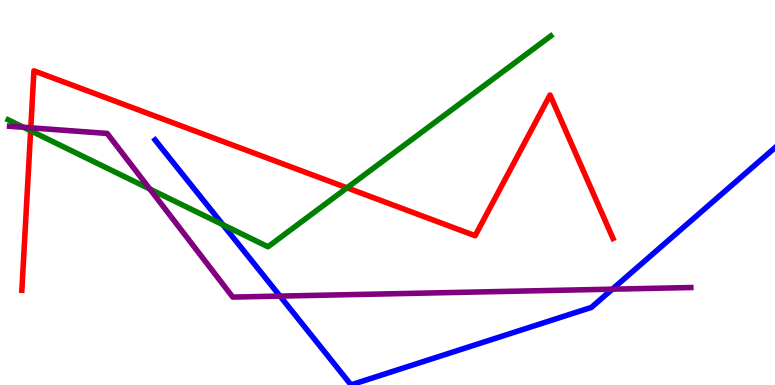[{'lines': ['blue', 'red'], 'intersections': []}, {'lines': ['green', 'red'], 'intersections': [{'x': 0.395, 'y': 6.6}, {'x': 4.48, 'y': 5.12}]}, {'lines': ['purple', 'red'], 'intersections': [{'x': 0.397, 'y': 6.68}]}, {'lines': ['blue', 'green'], 'intersections': [{'x': 2.88, 'y': 4.16}]}, {'lines': ['blue', 'purple'], 'intersections': [{'x': 3.61, 'y': 2.31}, {'x': 7.9, 'y': 2.49}]}, {'lines': ['green', 'purple'], 'intersections': [{'x': 0.303, 'y': 6.69}, {'x': 1.93, 'y': 5.09}]}]